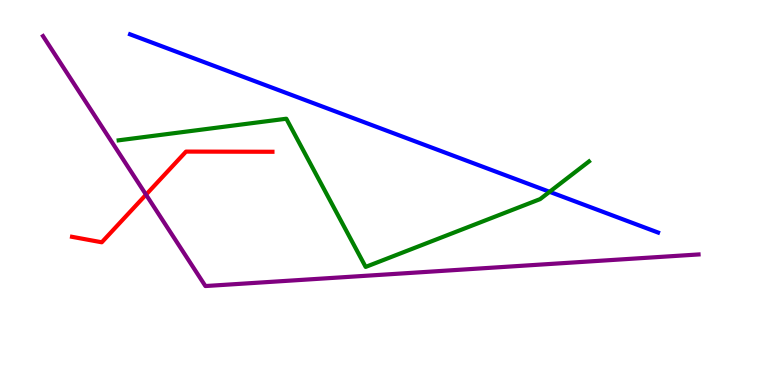[{'lines': ['blue', 'red'], 'intersections': []}, {'lines': ['green', 'red'], 'intersections': []}, {'lines': ['purple', 'red'], 'intersections': [{'x': 1.88, 'y': 4.94}]}, {'lines': ['blue', 'green'], 'intersections': [{'x': 7.09, 'y': 5.02}]}, {'lines': ['blue', 'purple'], 'intersections': []}, {'lines': ['green', 'purple'], 'intersections': []}]